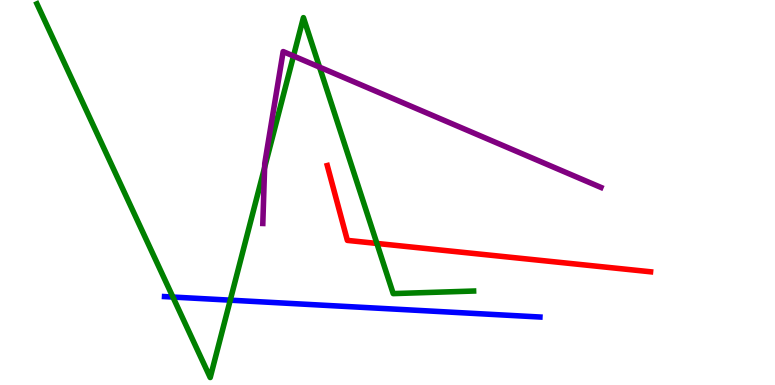[{'lines': ['blue', 'red'], 'intersections': []}, {'lines': ['green', 'red'], 'intersections': [{'x': 4.86, 'y': 3.68}]}, {'lines': ['purple', 'red'], 'intersections': []}, {'lines': ['blue', 'green'], 'intersections': [{'x': 2.23, 'y': 2.28}, {'x': 2.97, 'y': 2.2}]}, {'lines': ['blue', 'purple'], 'intersections': []}, {'lines': ['green', 'purple'], 'intersections': [{'x': 3.41, 'y': 5.65}, {'x': 3.79, 'y': 8.55}, {'x': 4.12, 'y': 8.26}]}]